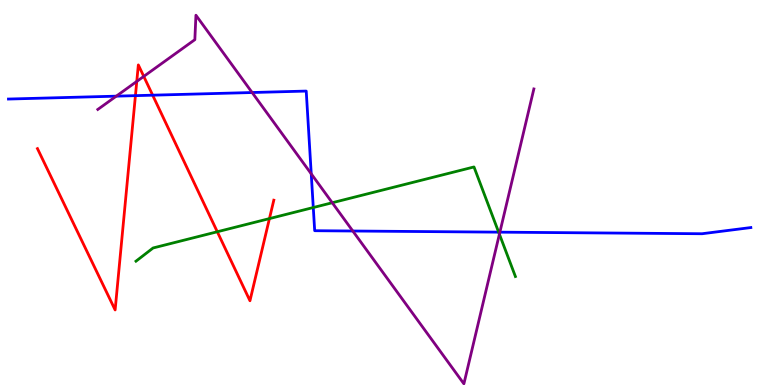[{'lines': ['blue', 'red'], 'intersections': [{'x': 1.75, 'y': 7.52}, {'x': 1.97, 'y': 7.53}]}, {'lines': ['green', 'red'], 'intersections': [{'x': 2.8, 'y': 3.98}, {'x': 3.48, 'y': 4.32}]}, {'lines': ['purple', 'red'], 'intersections': [{'x': 1.76, 'y': 7.89}, {'x': 1.86, 'y': 8.02}]}, {'lines': ['blue', 'green'], 'intersections': [{'x': 4.04, 'y': 4.61}, {'x': 6.43, 'y': 3.97}]}, {'lines': ['blue', 'purple'], 'intersections': [{'x': 1.5, 'y': 7.5}, {'x': 3.25, 'y': 7.6}, {'x': 4.02, 'y': 5.48}, {'x': 4.55, 'y': 4.0}, {'x': 6.45, 'y': 3.97}]}, {'lines': ['green', 'purple'], 'intersections': [{'x': 4.29, 'y': 4.73}, {'x': 6.44, 'y': 3.92}]}]